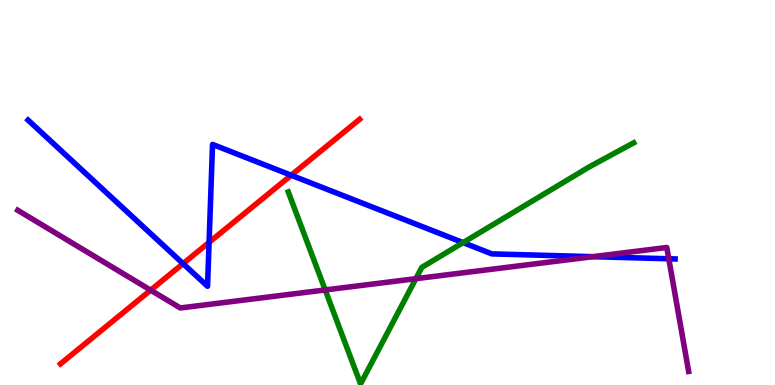[{'lines': ['blue', 'red'], 'intersections': [{'x': 2.36, 'y': 3.15}, {'x': 2.7, 'y': 3.7}, {'x': 3.76, 'y': 5.45}]}, {'lines': ['green', 'red'], 'intersections': []}, {'lines': ['purple', 'red'], 'intersections': [{'x': 1.94, 'y': 2.46}]}, {'lines': ['blue', 'green'], 'intersections': [{'x': 5.98, 'y': 3.7}]}, {'lines': ['blue', 'purple'], 'intersections': [{'x': 7.65, 'y': 3.33}, {'x': 8.63, 'y': 3.28}]}, {'lines': ['green', 'purple'], 'intersections': [{'x': 4.2, 'y': 2.47}, {'x': 5.37, 'y': 2.76}]}]